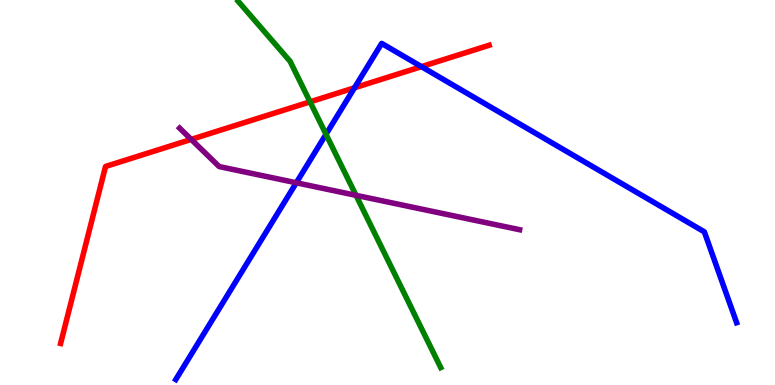[{'lines': ['blue', 'red'], 'intersections': [{'x': 4.57, 'y': 7.72}, {'x': 5.44, 'y': 8.27}]}, {'lines': ['green', 'red'], 'intersections': [{'x': 4.0, 'y': 7.35}]}, {'lines': ['purple', 'red'], 'intersections': [{'x': 2.47, 'y': 6.38}]}, {'lines': ['blue', 'green'], 'intersections': [{'x': 4.21, 'y': 6.51}]}, {'lines': ['blue', 'purple'], 'intersections': [{'x': 3.82, 'y': 5.25}]}, {'lines': ['green', 'purple'], 'intersections': [{'x': 4.59, 'y': 4.93}]}]